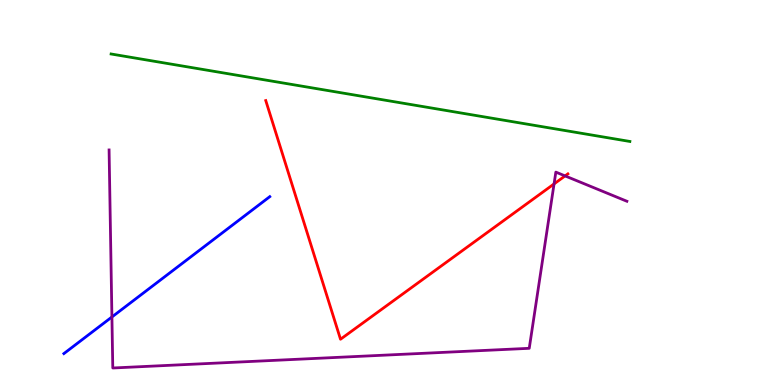[{'lines': ['blue', 'red'], 'intersections': []}, {'lines': ['green', 'red'], 'intersections': []}, {'lines': ['purple', 'red'], 'intersections': [{'x': 7.15, 'y': 5.22}, {'x': 7.29, 'y': 5.43}]}, {'lines': ['blue', 'green'], 'intersections': []}, {'lines': ['blue', 'purple'], 'intersections': [{'x': 1.44, 'y': 1.77}]}, {'lines': ['green', 'purple'], 'intersections': []}]